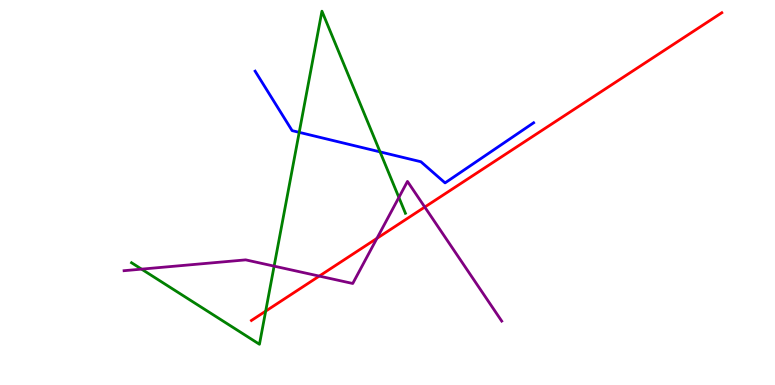[{'lines': ['blue', 'red'], 'intersections': []}, {'lines': ['green', 'red'], 'intersections': [{'x': 3.43, 'y': 1.92}]}, {'lines': ['purple', 'red'], 'intersections': [{'x': 4.12, 'y': 2.83}, {'x': 4.86, 'y': 3.81}, {'x': 5.48, 'y': 4.62}]}, {'lines': ['blue', 'green'], 'intersections': [{'x': 3.86, 'y': 6.56}, {'x': 4.9, 'y': 6.06}]}, {'lines': ['blue', 'purple'], 'intersections': []}, {'lines': ['green', 'purple'], 'intersections': [{'x': 1.83, 'y': 3.01}, {'x': 3.54, 'y': 3.09}, {'x': 5.15, 'y': 4.87}]}]